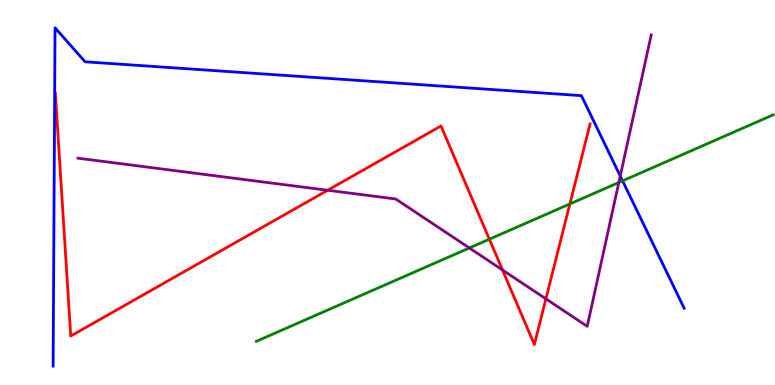[{'lines': ['blue', 'red'], 'intersections': []}, {'lines': ['green', 'red'], 'intersections': [{'x': 6.31, 'y': 3.79}, {'x': 7.35, 'y': 4.7}]}, {'lines': ['purple', 'red'], 'intersections': [{'x': 4.23, 'y': 5.06}, {'x': 6.48, 'y': 2.99}, {'x': 7.04, 'y': 2.24}]}, {'lines': ['blue', 'green'], 'intersections': [{'x': 8.03, 'y': 5.3}]}, {'lines': ['blue', 'purple'], 'intersections': [{'x': 8.0, 'y': 5.43}]}, {'lines': ['green', 'purple'], 'intersections': [{'x': 6.06, 'y': 3.56}, {'x': 7.98, 'y': 5.26}]}]